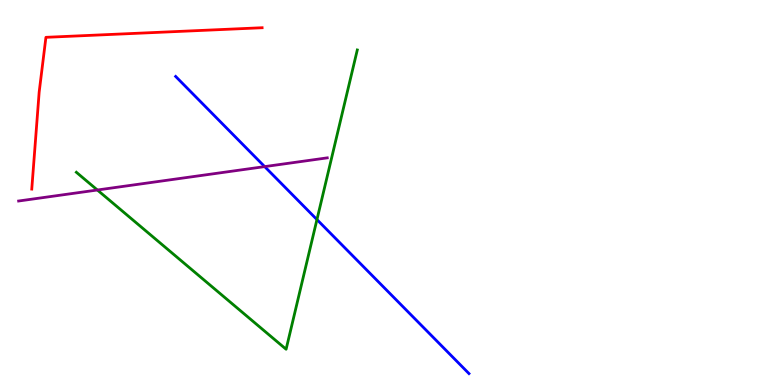[{'lines': ['blue', 'red'], 'intersections': []}, {'lines': ['green', 'red'], 'intersections': []}, {'lines': ['purple', 'red'], 'intersections': []}, {'lines': ['blue', 'green'], 'intersections': [{'x': 4.09, 'y': 4.3}]}, {'lines': ['blue', 'purple'], 'intersections': [{'x': 3.42, 'y': 5.67}]}, {'lines': ['green', 'purple'], 'intersections': [{'x': 1.26, 'y': 5.06}]}]